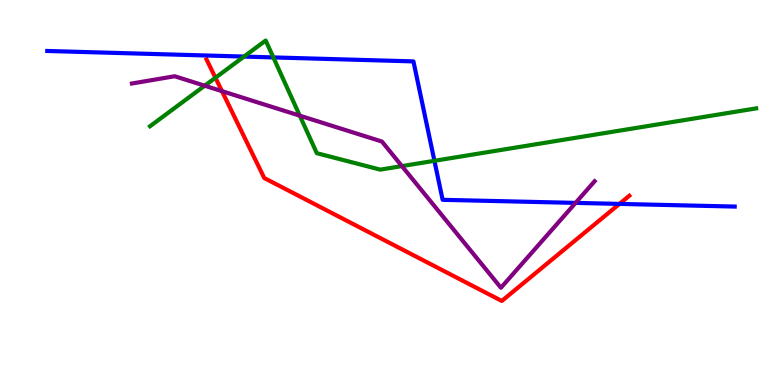[{'lines': ['blue', 'red'], 'intersections': [{'x': 7.99, 'y': 4.7}]}, {'lines': ['green', 'red'], 'intersections': [{'x': 2.78, 'y': 7.98}]}, {'lines': ['purple', 'red'], 'intersections': [{'x': 2.86, 'y': 7.63}]}, {'lines': ['blue', 'green'], 'intersections': [{'x': 3.15, 'y': 8.53}, {'x': 3.53, 'y': 8.51}, {'x': 5.61, 'y': 5.82}]}, {'lines': ['blue', 'purple'], 'intersections': [{'x': 7.43, 'y': 4.73}]}, {'lines': ['green', 'purple'], 'intersections': [{'x': 2.64, 'y': 7.77}, {'x': 3.87, 'y': 7.0}, {'x': 5.19, 'y': 5.69}]}]